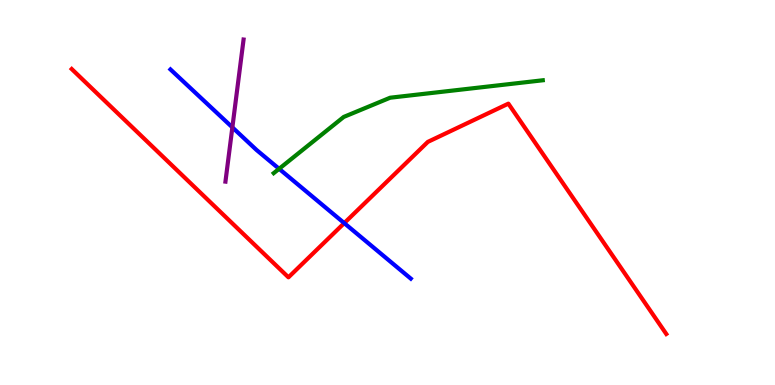[{'lines': ['blue', 'red'], 'intersections': [{'x': 4.44, 'y': 4.2}]}, {'lines': ['green', 'red'], 'intersections': []}, {'lines': ['purple', 'red'], 'intersections': []}, {'lines': ['blue', 'green'], 'intersections': [{'x': 3.6, 'y': 5.62}]}, {'lines': ['blue', 'purple'], 'intersections': [{'x': 3.0, 'y': 6.69}]}, {'lines': ['green', 'purple'], 'intersections': []}]